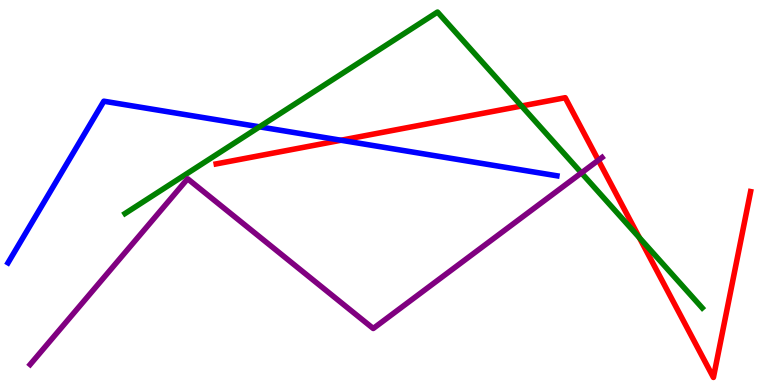[{'lines': ['blue', 'red'], 'intersections': [{'x': 4.4, 'y': 6.36}]}, {'lines': ['green', 'red'], 'intersections': [{'x': 6.73, 'y': 7.25}, {'x': 8.25, 'y': 3.83}]}, {'lines': ['purple', 'red'], 'intersections': [{'x': 7.72, 'y': 5.84}]}, {'lines': ['blue', 'green'], 'intersections': [{'x': 3.35, 'y': 6.71}]}, {'lines': ['blue', 'purple'], 'intersections': []}, {'lines': ['green', 'purple'], 'intersections': [{'x': 7.5, 'y': 5.51}]}]